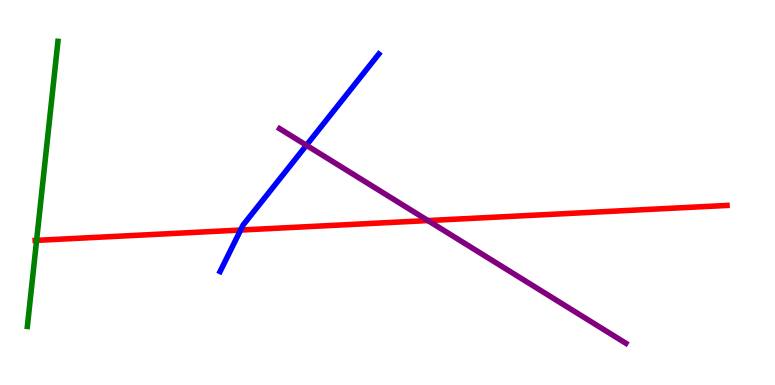[{'lines': ['blue', 'red'], 'intersections': [{'x': 3.1, 'y': 4.02}]}, {'lines': ['green', 'red'], 'intersections': [{'x': 0.472, 'y': 3.76}]}, {'lines': ['purple', 'red'], 'intersections': [{'x': 5.52, 'y': 4.27}]}, {'lines': ['blue', 'green'], 'intersections': []}, {'lines': ['blue', 'purple'], 'intersections': [{'x': 3.95, 'y': 6.23}]}, {'lines': ['green', 'purple'], 'intersections': []}]